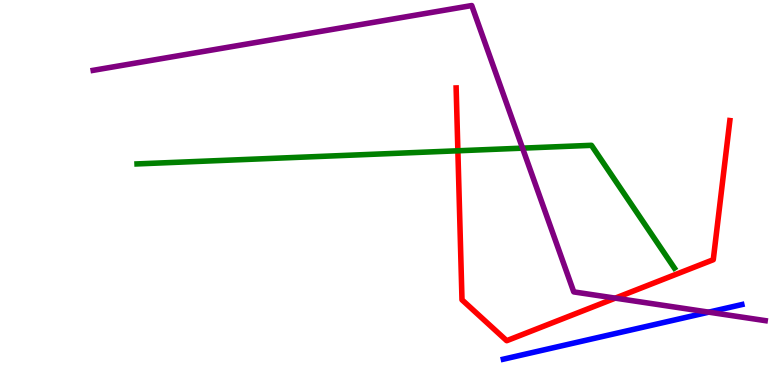[{'lines': ['blue', 'red'], 'intersections': []}, {'lines': ['green', 'red'], 'intersections': [{'x': 5.91, 'y': 6.08}]}, {'lines': ['purple', 'red'], 'intersections': [{'x': 7.94, 'y': 2.26}]}, {'lines': ['blue', 'green'], 'intersections': []}, {'lines': ['blue', 'purple'], 'intersections': [{'x': 9.15, 'y': 1.89}]}, {'lines': ['green', 'purple'], 'intersections': [{'x': 6.74, 'y': 6.15}]}]